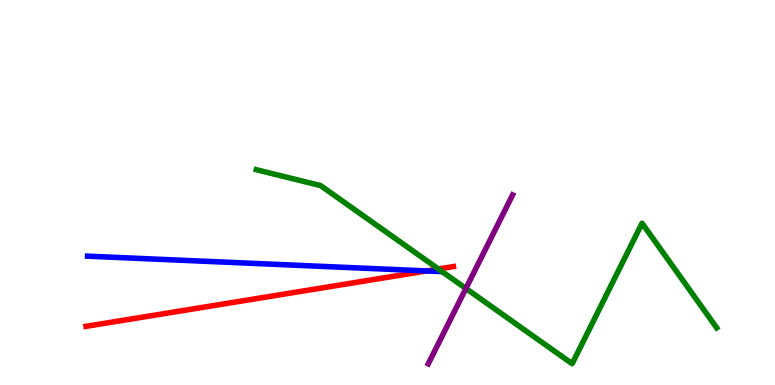[{'lines': ['blue', 'red'], 'intersections': [{'x': 5.5, 'y': 2.96}]}, {'lines': ['green', 'red'], 'intersections': [{'x': 5.66, 'y': 3.01}]}, {'lines': ['purple', 'red'], 'intersections': []}, {'lines': ['blue', 'green'], 'intersections': []}, {'lines': ['blue', 'purple'], 'intersections': []}, {'lines': ['green', 'purple'], 'intersections': [{'x': 6.01, 'y': 2.51}]}]